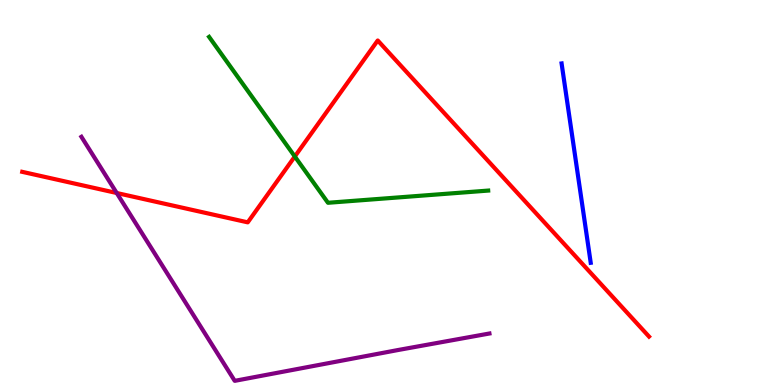[{'lines': ['blue', 'red'], 'intersections': []}, {'lines': ['green', 'red'], 'intersections': [{'x': 3.8, 'y': 5.94}]}, {'lines': ['purple', 'red'], 'intersections': [{'x': 1.51, 'y': 4.99}]}, {'lines': ['blue', 'green'], 'intersections': []}, {'lines': ['blue', 'purple'], 'intersections': []}, {'lines': ['green', 'purple'], 'intersections': []}]